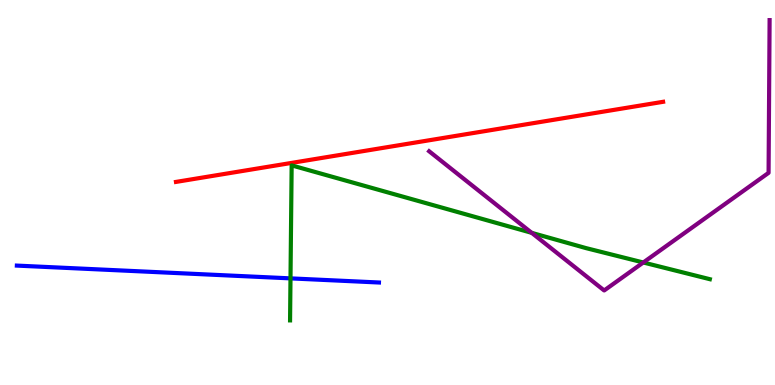[{'lines': ['blue', 'red'], 'intersections': []}, {'lines': ['green', 'red'], 'intersections': []}, {'lines': ['purple', 'red'], 'intersections': []}, {'lines': ['blue', 'green'], 'intersections': [{'x': 3.75, 'y': 2.77}]}, {'lines': ['blue', 'purple'], 'intersections': []}, {'lines': ['green', 'purple'], 'intersections': [{'x': 6.86, 'y': 3.95}, {'x': 8.3, 'y': 3.18}]}]